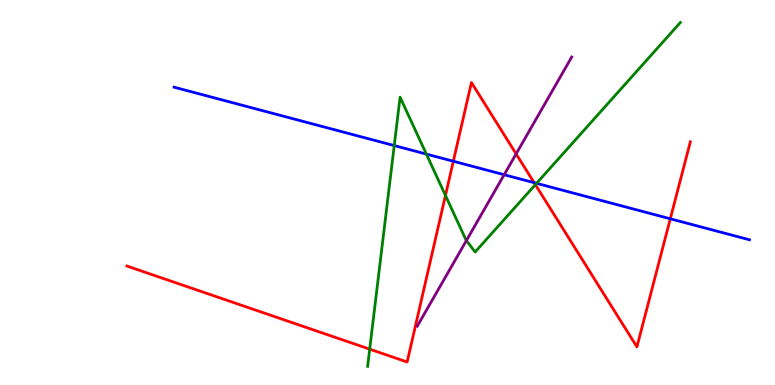[{'lines': ['blue', 'red'], 'intersections': [{'x': 5.85, 'y': 5.81}, {'x': 6.89, 'y': 5.26}, {'x': 8.65, 'y': 4.32}]}, {'lines': ['green', 'red'], 'intersections': [{'x': 4.77, 'y': 0.931}, {'x': 5.75, 'y': 4.92}, {'x': 6.91, 'y': 5.2}]}, {'lines': ['purple', 'red'], 'intersections': [{'x': 6.66, 'y': 6.0}]}, {'lines': ['blue', 'green'], 'intersections': [{'x': 5.09, 'y': 6.22}, {'x': 5.5, 'y': 6.0}, {'x': 6.92, 'y': 5.24}]}, {'lines': ['blue', 'purple'], 'intersections': [{'x': 6.51, 'y': 5.46}]}, {'lines': ['green', 'purple'], 'intersections': [{'x': 6.02, 'y': 3.75}]}]